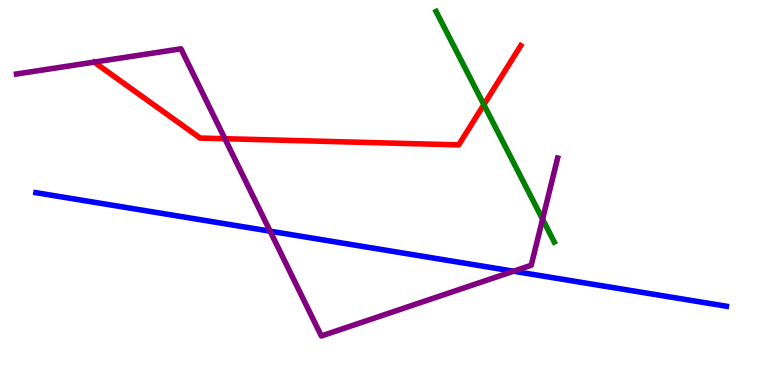[{'lines': ['blue', 'red'], 'intersections': []}, {'lines': ['green', 'red'], 'intersections': [{'x': 6.24, 'y': 7.28}]}, {'lines': ['purple', 'red'], 'intersections': [{'x': 2.9, 'y': 6.4}]}, {'lines': ['blue', 'green'], 'intersections': []}, {'lines': ['blue', 'purple'], 'intersections': [{'x': 3.49, 'y': 4.0}, {'x': 6.63, 'y': 2.96}]}, {'lines': ['green', 'purple'], 'intersections': [{'x': 7.0, 'y': 4.31}]}]